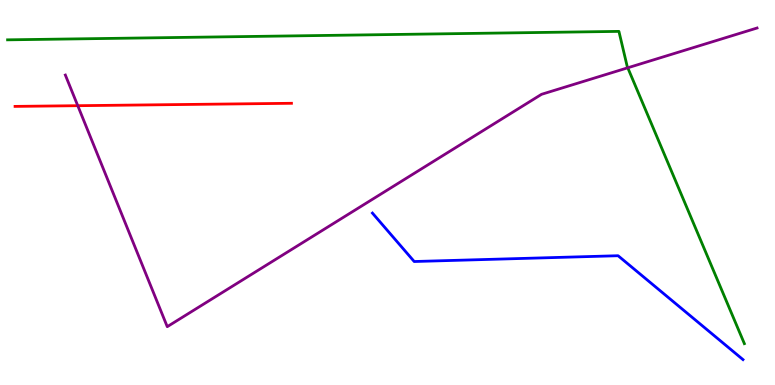[{'lines': ['blue', 'red'], 'intersections': []}, {'lines': ['green', 'red'], 'intersections': []}, {'lines': ['purple', 'red'], 'intersections': [{'x': 1.0, 'y': 7.25}]}, {'lines': ['blue', 'green'], 'intersections': []}, {'lines': ['blue', 'purple'], 'intersections': []}, {'lines': ['green', 'purple'], 'intersections': [{'x': 8.1, 'y': 8.24}]}]